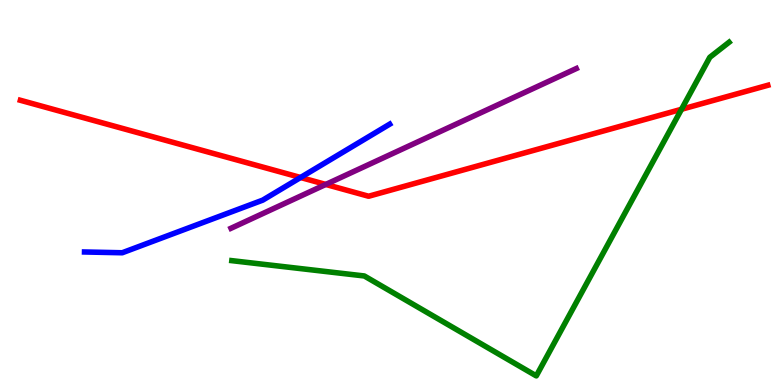[{'lines': ['blue', 'red'], 'intersections': [{'x': 3.88, 'y': 5.39}]}, {'lines': ['green', 'red'], 'intersections': [{'x': 8.79, 'y': 7.16}]}, {'lines': ['purple', 'red'], 'intersections': [{'x': 4.2, 'y': 5.21}]}, {'lines': ['blue', 'green'], 'intersections': []}, {'lines': ['blue', 'purple'], 'intersections': []}, {'lines': ['green', 'purple'], 'intersections': []}]